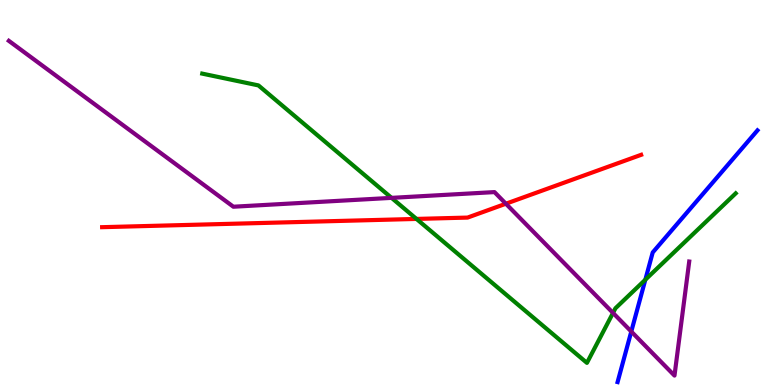[{'lines': ['blue', 'red'], 'intersections': []}, {'lines': ['green', 'red'], 'intersections': [{'x': 5.37, 'y': 4.31}]}, {'lines': ['purple', 'red'], 'intersections': [{'x': 6.53, 'y': 4.71}]}, {'lines': ['blue', 'green'], 'intersections': [{'x': 8.33, 'y': 2.73}]}, {'lines': ['blue', 'purple'], 'intersections': [{'x': 8.15, 'y': 1.39}]}, {'lines': ['green', 'purple'], 'intersections': [{'x': 5.05, 'y': 4.86}, {'x': 7.91, 'y': 1.87}]}]